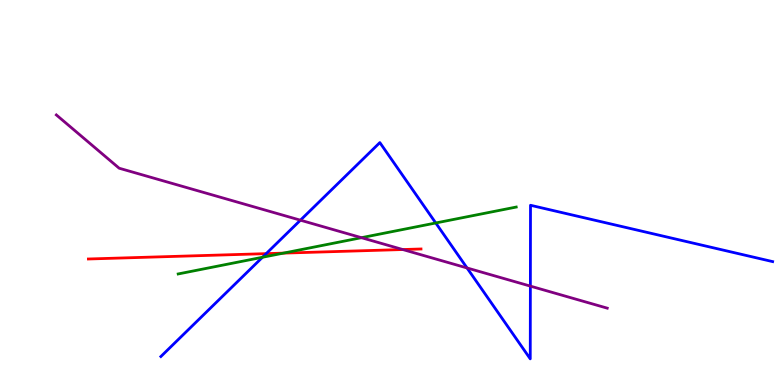[{'lines': ['blue', 'red'], 'intersections': [{'x': 3.43, 'y': 3.41}]}, {'lines': ['green', 'red'], 'intersections': [{'x': 3.66, 'y': 3.43}]}, {'lines': ['purple', 'red'], 'intersections': [{'x': 5.2, 'y': 3.52}]}, {'lines': ['blue', 'green'], 'intersections': [{'x': 3.39, 'y': 3.32}, {'x': 5.62, 'y': 4.21}]}, {'lines': ['blue', 'purple'], 'intersections': [{'x': 3.88, 'y': 4.28}, {'x': 6.03, 'y': 3.04}, {'x': 6.84, 'y': 2.57}]}, {'lines': ['green', 'purple'], 'intersections': [{'x': 4.66, 'y': 3.83}]}]